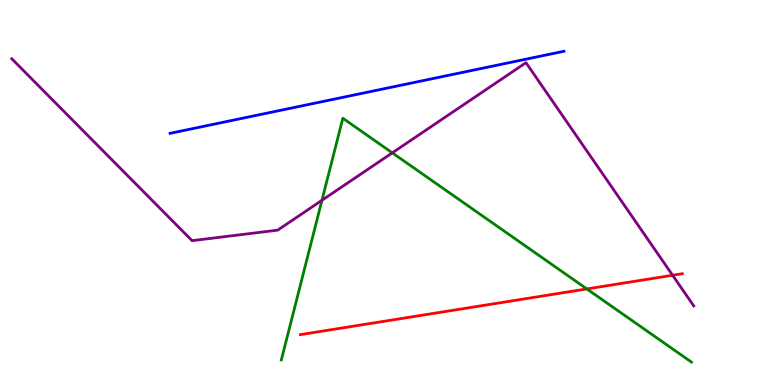[{'lines': ['blue', 'red'], 'intersections': []}, {'lines': ['green', 'red'], 'intersections': [{'x': 7.57, 'y': 2.5}]}, {'lines': ['purple', 'red'], 'intersections': [{'x': 8.68, 'y': 2.85}]}, {'lines': ['blue', 'green'], 'intersections': []}, {'lines': ['blue', 'purple'], 'intersections': []}, {'lines': ['green', 'purple'], 'intersections': [{'x': 4.15, 'y': 4.8}, {'x': 5.06, 'y': 6.03}]}]